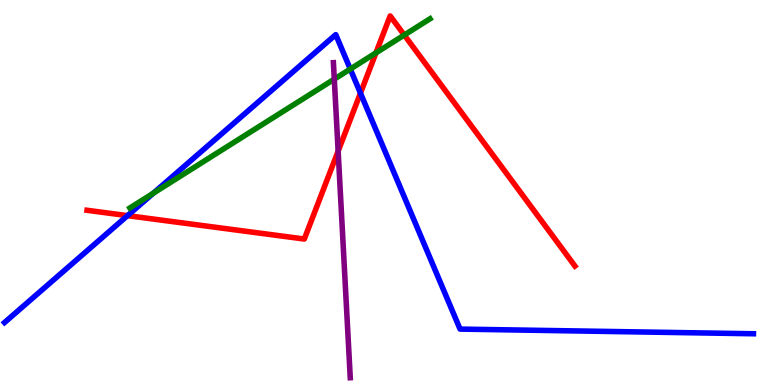[{'lines': ['blue', 'red'], 'intersections': [{'x': 1.65, 'y': 4.4}, {'x': 4.65, 'y': 7.58}]}, {'lines': ['green', 'red'], 'intersections': [{'x': 4.85, 'y': 8.63}, {'x': 5.22, 'y': 9.09}]}, {'lines': ['purple', 'red'], 'intersections': [{'x': 4.36, 'y': 6.07}]}, {'lines': ['blue', 'green'], 'intersections': [{'x': 1.98, 'y': 4.98}, {'x': 4.52, 'y': 8.21}]}, {'lines': ['blue', 'purple'], 'intersections': []}, {'lines': ['green', 'purple'], 'intersections': [{'x': 4.31, 'y': 7.94}]}]